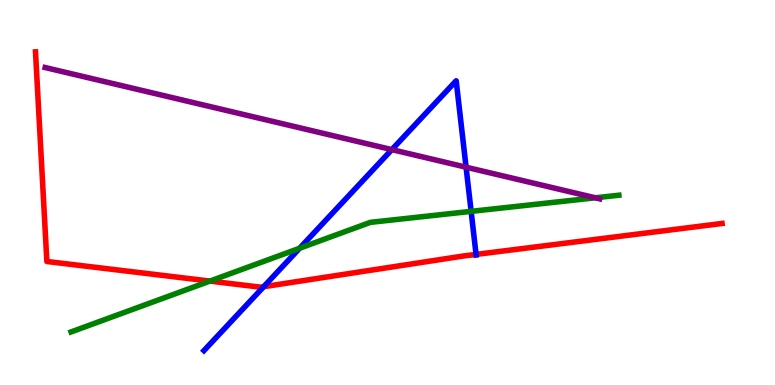[{'lines': ['blue', 'red'], 'intersections': [{'x': 3.4, 'y': 2.55}, {'x': 6.14, 'y': 3.39}]}, {'lines': ['green', 'red'], 'intersections': [{'x': 2.71, 'y': 2.7}]}, {'lines': ['purple', 'red'], 'intersections': []}, {'lines': ['blue', 'green'], 'intersections': [{'x': 3.87, 'y': 3.55}, {'x': 6.08, 'y': 4.51}]}, {'lines': ['blue', 'purple'], 'intersections': [{'x': 5.06, 'y': 6.11}, {'x': 6.01, 'y': 5.66}]}, {'lines': ['green', 'purple'], 'intersections': [{'x': 7.68, 'y': 4.86}]}]